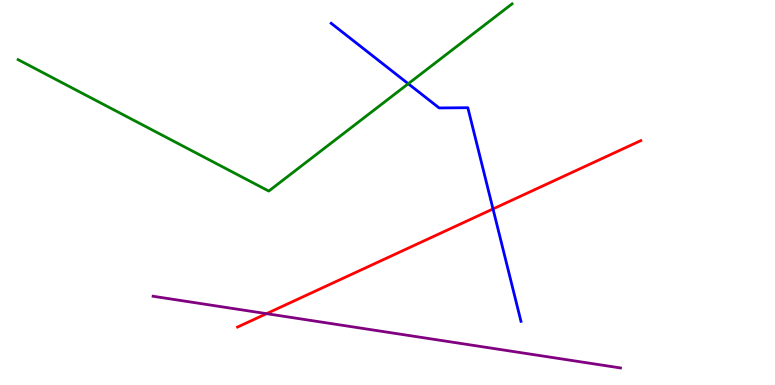[{'lines': ['blue', 'red'], 'intersections': [{'x': 6.36, 'y': 4.57}]}, {'lines': ['green', 'red'], 'intersections': []}, {'lines': ['purple', 'red'], 'intersections': [{'x': 3.44, 'y': 1.85}]}, {'lines': ['blue', 'green'], 'intersections': [{'x': 5.27, 'y': 7.82}]}, {'lines': ['blue', 'purple'], 'intersections': []}, {'lines': ['green', 'purple'], 'intersections': []}]